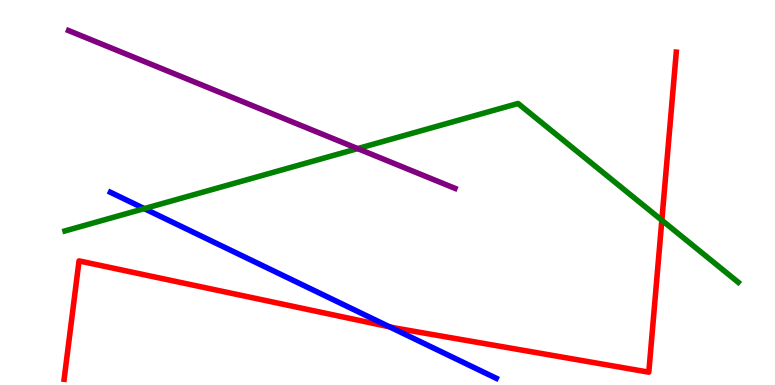[{'lines': ['blue', 'red'], 'intersections': [{'x': 5.03, 'y': 1.51}]}, {'lines': ['green', 'red'], 'intersections': [{'x': 8.54, 'y': 4.28}]}, {'lines': ['purple', 'red'], 'intersections': []}, {'lines': ['blue', 'green'], 'intersections': [{'x': 1.86, 'y': 4.58}]}, {'lines': ['blue', 'purple'], 'intersections': []}, {'lines': ['green', 'purple'], 'intersections': [{'x': 4.62, 'y': 6.14}]}]